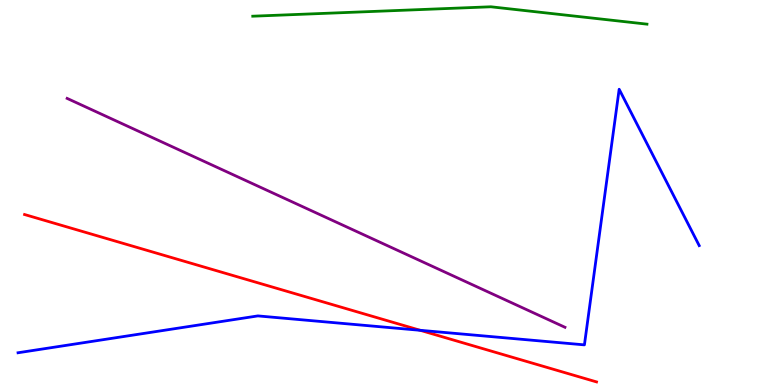[{'lines': ['blue', 'red'], 'intersections': [{'x': 5.42, 'y': 1.42}]}, {'lines': ['green', 'red'], 'intersections': []}, {'lines': ['purple', 'red'], 'intersections': []}, {'lines': ['blue', 'green'], 'intersections': []}, {'lines': ['blue', 'purple'], 'intersections': []}, {'lines': ['green', 'purple'], 'intersections': []}]